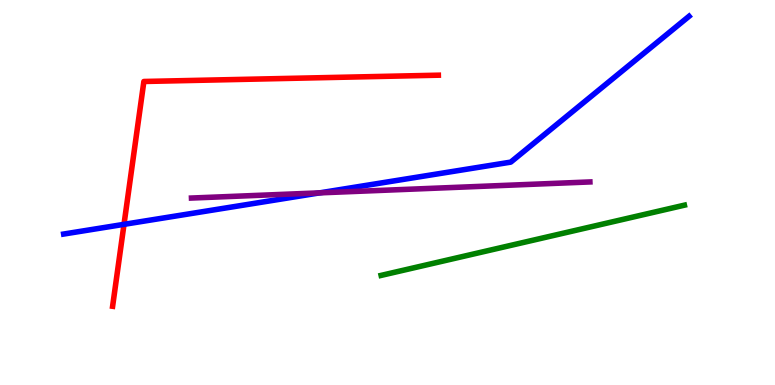[{'lines': ['blue', 'red'], 'intersections': [{'x': 1.6, 'y': 4.17}]}, {'lines': ['green', 'red'], 'intersections': []}, {'lines': ['purple', 'red'], 'intersections': []}, {'lines': ['blue', 'green'], 'intersections': []}, {'lines': ['blue', 'purple'], 'intersections': [{'x': 4.12, 'y': 4.99}]}, {'lines': ['green', 'purple'], 'intersections': []}]